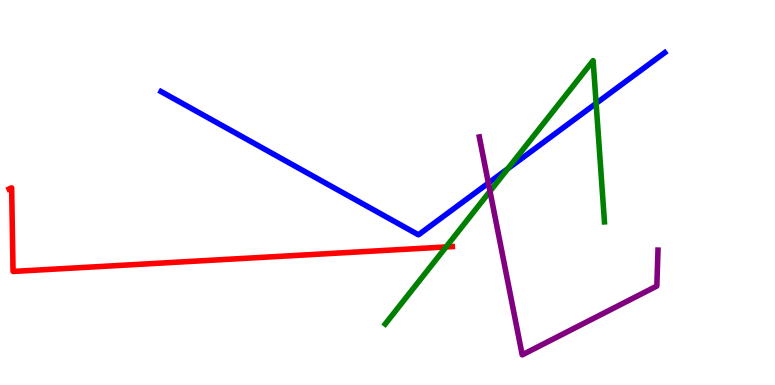[{'lines': ['blue', 'red'], 'intersections': []}, {'lines': ['green', 'red'], 'intersections': [{'x': 5.76, 'y': 3.59}]}, {'lines': ['purple', 'red'], 'intersections': []}, {'lines': ['blue', 'green'], 'intersections': [{'x': 6.55, 'y': 5.62}, {'x': 7.69, 'y': 7.31}]}, {'lines': ['blue', 'purple'], 'intersections': [{'x': 6.3, 'y': 5.24}]}, {'lines': ['green', 'purple'], 'intersections': [{'x': 6.32, 'y': 5.03}]}]